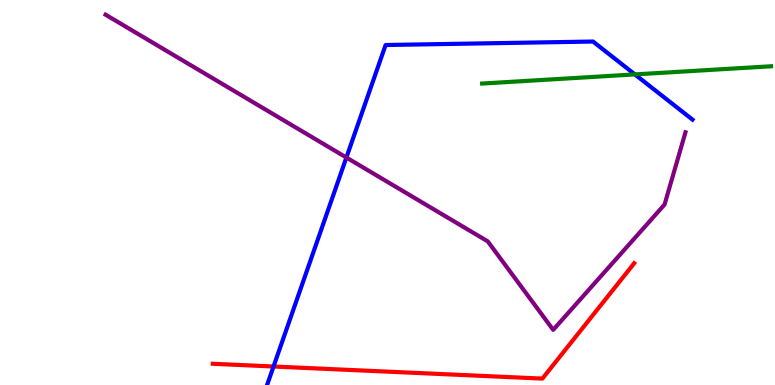[{'lines': ['blue', 'red'], 'intersections': [{'x': 3.53, 'y': 0.48}]}, {'lines': ['green', 'red'], 'intersections': []}, {'lines': ['purple', 'red'], 'intersections': []}, {'lines': ['blue', 'green'], 'intersections': [{'x': 8.19, 'y': 8.07}]}, {'lines': ['blue', 'purple'], 'intersections': [{'x': 4.47, 'y': 5.91}]}, {'lines': ['green', 'purple'], 'intersections': []}]